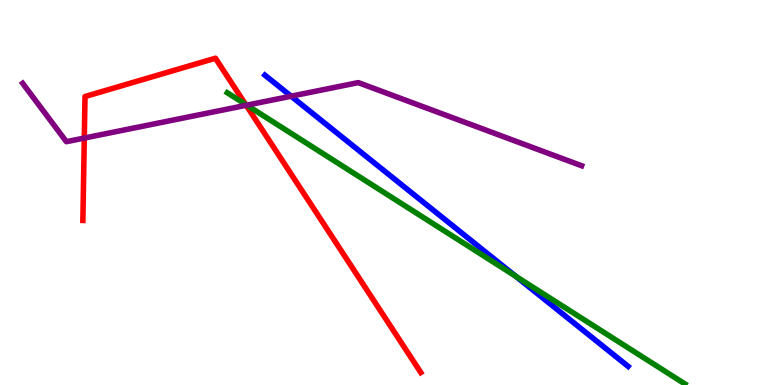[{'lines': ['blue', 'red'], 'intersections': []}, {'lines': ['green', 'red'], 'intersections': [{'x': 3.17, 'y': 7.29}]}, {'lines': ['purple', 'red'], 'intersections': [{'x': 1.09, 'y': 6.41}, {'x': 3.18, 'y': 7.27}]}, {'lines': ['blue', 'green'], 'intersections': [{'x': 6.65, 'y': 2.82}]}, {'lines': ['blue', 'purple'], 'intersections': [{'x': 3.76, 'y': 7.5}]}, {'lines': ['green', 'purple'], 'intersections': [{'x': 3.18, 'y': 7.27}]}]